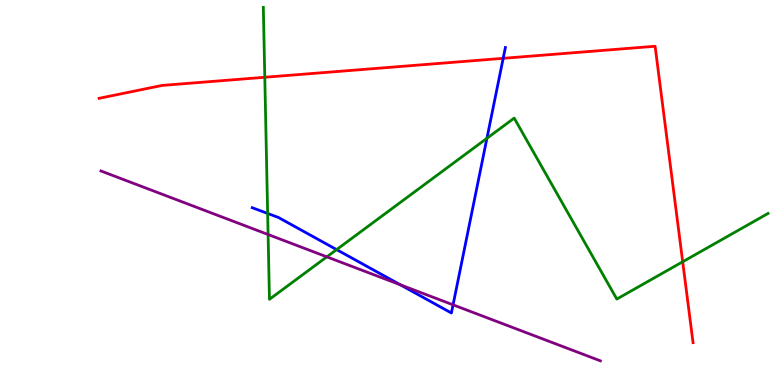[{'lines': ['blue', 'red'], 'intersections': [{'x': 6.49, 'y': 8.49}]}, {'lines': ['green', 'red'], 'intersections': [{'x': 3.42, 'y': 7.99}, {'x': 8.81, 'y': 3.2}]}, {'lines': ['purple', 'red'], 'intersections': []}, {'lines': ['blue', 'green'], 'intersections': [{'x': 3.45, 'y': 4.46}, {'x': 4.34, 'y': 3.52}, {'x': 6.28, 'y': 6.41}]}, {'lines': ['blue', 'purple'], 'intersections': [{'x': 5.17, 'y': 2.6}, {'x': 5.85, 'y': 2.08}]}, {'lines': ['green', 'purple'], 'intersections': [{'x': 3.46, 'y': 3.91}, {'x': 4.22, 'y': 3.33}]}]